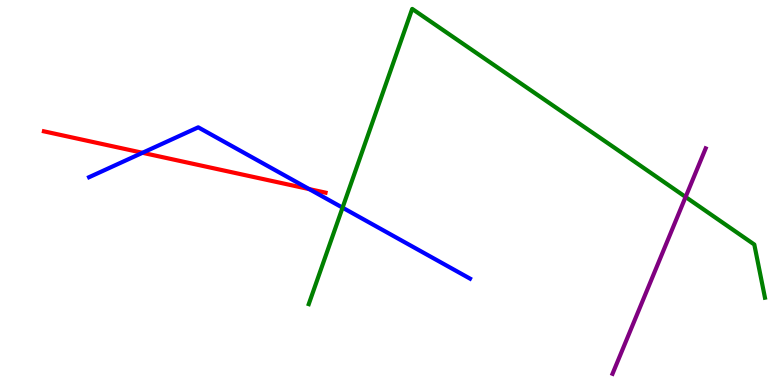[{'lines': ['blue', 'red'], 'intersections': [{'x': 1.84, 'y': 6.03}, {'x': 3.99, 'y': 5.09}]}, {'lines': ['green', 'red'], 'intersections': []}, {'lines': ['purple', 'red'], 'intersections': []}, {'lines': ['blue', 'green'], 'intersections': [{'x': 4.42, 'y': 4.61}]}, {'lines': ['blue', 'purple'], 'intersections': []}, {'lines': ['green', 'purple'], 'intersections': [{'x': 8.85, 'y': 4.88}]}]